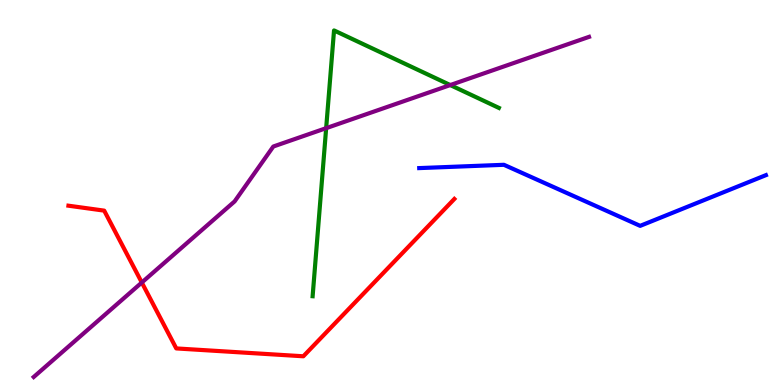[{'lines': ['blue', 'red'], 'intersections': []}, {'lines': ['green', 'red'], 'intersections': []}, {'lines': ['purple', 'red'], 'intersections': [{'x': 1.83, 'y': 2.66}]}, {'lines': ['blue', 'green'], 'intersections': []}, {'lines': ['blue', 'purple'], 'intersections': []}, {'lines': ['green', 'purple'], 'intersections': [{'x': 4.21, 'y': 6.67}, {'x': 5.81, 'y': 7.79}]}]